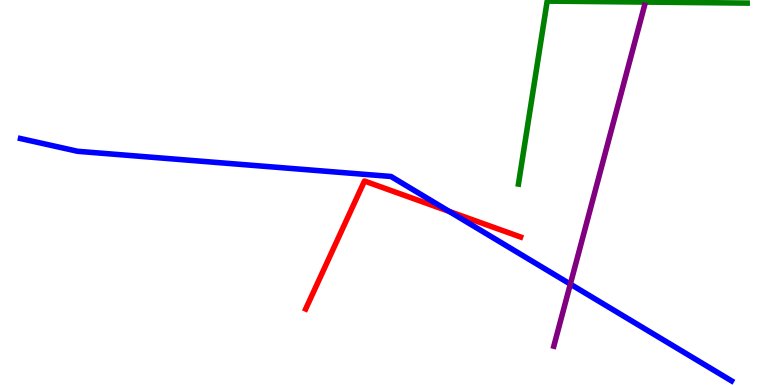[{'lines': ['blue', 'red'], 'intersections': [{'x': 5.8, 'y': 4.51}]}, {'lines': ['green', 'red'], 'intersections': []}, {'lines': ['purple', 'red'], 'intersections': []}, {'lines': ['blue', 'green'], 'intersections': []}, {'lines': ['blue', 'purple'], 'intersections': [{'x': 7.36, 'y': 2.62}]}, {'lines': ['green', 'purple'], 'intersections': []}]